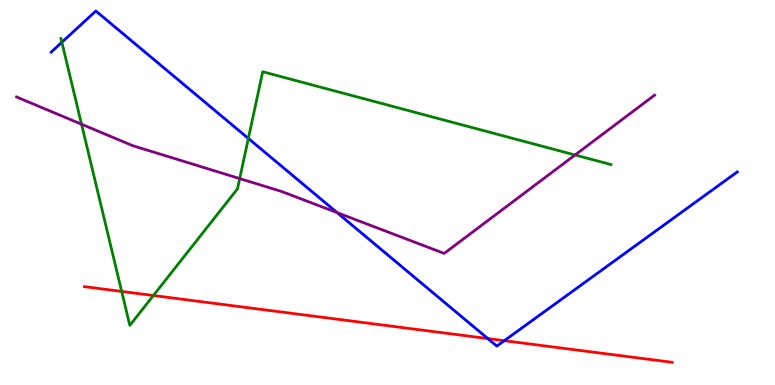[{'lines': ['blue', 'red'], 'intersections': [{'x': 6.29, 'y': 1.21}, {'x': 6.51, 'y': 1.15}]}, {'lines': ['green', 'red'], 'intersections': [{'x': 1.57, 'y': 2.43}, {'x': 1.98, 'y': 2.32}]}, {'lines': ['purple', 'red'], 'intersections': []}, {'lines': ['blue', 'green'], 'intersections': [{'x': 0.798, 'y': 8.9}, {'x': 3.2, 'y': 6.4}]}, {'lines': ['blue', 'purple'], 'intersections': [{'x': 4.35, 'y': 4.48}]}, {'lines': ['green', 'purple'], 'intersections': [{'x': 1.05, 'y': 6.77}, {'x': 3.09, 'y': 5.36}, {'x': 7.42, 'y': 5.97}]}]